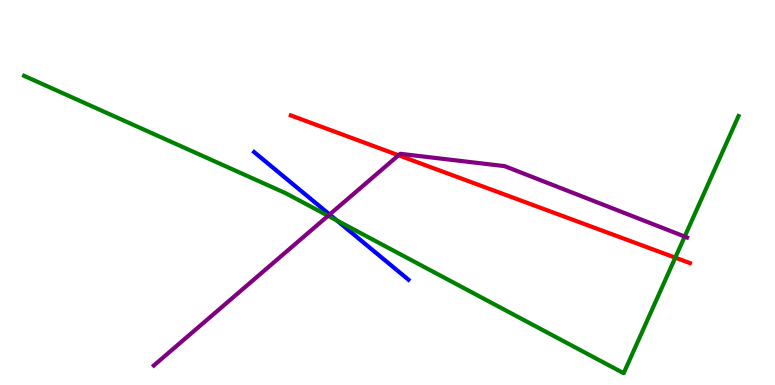[{'lines': ['blue', 'red'], 'intersections': []}, {'lines': ['green', 'red'], 'intersections': [{'x': 8.71, 'y': 3.31}]}, {'lines': ['purple', 'red'], 'intersections': [{'x': 5.14, 'y': 5.97}]}, {'lines': ['blue', 'green'], 'intersections': [{'x': 4.35, 'y': 4.27}]}, {'lines': ['blue', 'purple'], 'intersections': [{'x': 4.25, 'y': 4.43}]}, {'lines': ['green', 'purple'], 'intersections': [{'x': 4.23, 'y': 4.39}, {'x': 8.83, 'y': 3.86}]}]